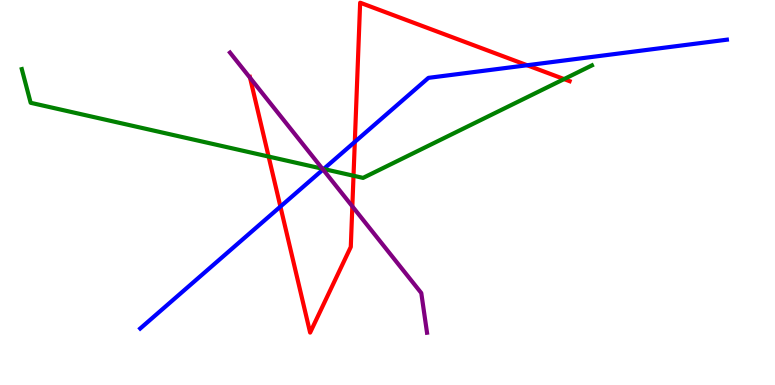[{'lines': ['blue', 'red'], 'intersections': [{'x': 3.62, 'y': 4.63}, {'x': 4.58, 'y': 6.31}, {'x': 6.8, 'y': 8.31}]}, {'lines': ['green', 'red'], 'intersections': [{'x': 3.47, 'y': 5.93}, {'x': 4.56, 'y': 5.44}, {'x': 7.28, 'y': 7.95}]}, {'lines': ['purple', 'red'], 'intersections': [{'x': 3.23, 'y': 7.98}, {'x': 4.55, 'y': 4.64}]}, {'lines': ['blue', 'green'], 'intersections': [{'x': 4.18, 'y': 5.61}]}, {'lines': ['blue', 'purple'], 'intersections': [{'x': 4.17, 'y': 5.6}]}, {'lines': ['green', 'purple'], 'intersections': [{'x': 4.16, 'y': 5.62}]}]